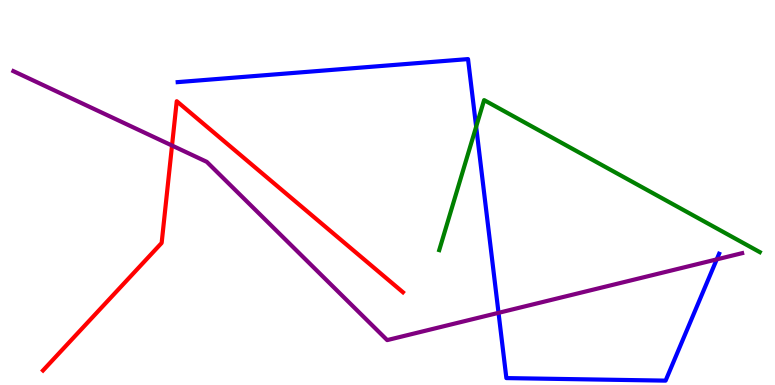[{'lines': ['blue', 'red'], 'intersections': []}, {'lines': ['green', 'red'], 'intersections': []}, {'lines': ['purple', 'red'], 'intersections': [{'x': 2.22, 'y': 6.22}]}, {'lines': ['blue', 'green'], 'intersections': [{'x': 6.14, 'y': 6.71}]}, {'lines': ['blue', 'purple'], 'intersections': [{'x': 6.43, 'y': 1.87}, {'x': 9.25, 'y': 3.26}]}, {'lines': ['green', 'purple'], 'intersections': []}]